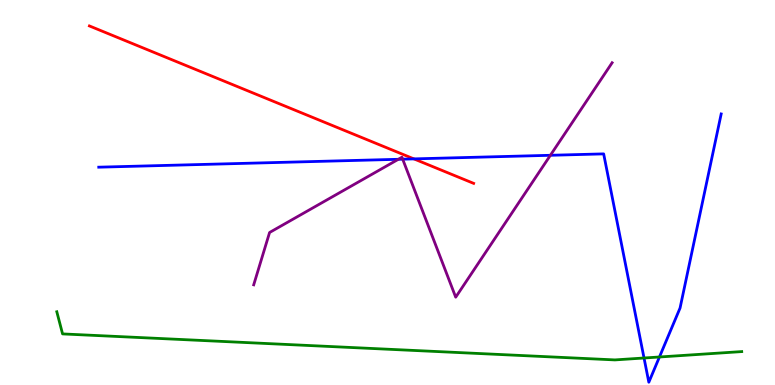[{'lines': ['blue', 'red'], 'intersections': [{'x': 5.34, 'y': 5.87}]}, {'lines': ['green', 'red'], 'intersections': []}, {'lines': ['purple', 'red'], 'intersections': []}, {'lines': ['blue', 'green'], 'intersections': [{'x': 8.31, 'y': 0.701}, {'x': 8.51, 'y': 0.728}]}, {'lines': ['blue', 'purple'], 'intersections': [{'x': 5.14, 'y': 5.86}, {'x': 5.2, 'y': 5.87}, {'x': 7.1, 'y': 5.97}]}, {'lines': ['green', 'purple'], 'intersections': []}]